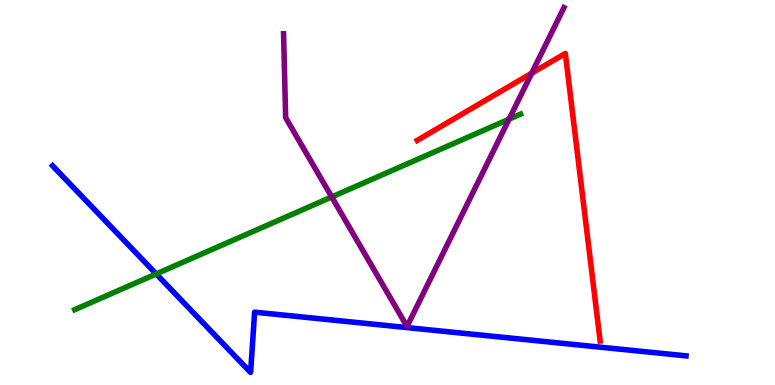[{'lines': ['blue', 'red'], 'intersections': []}, {'lines': ['green', 'red'], 'intersections': []}, {'lines': ['purple', 'red'], 'intersections': [{'x': 6.86, 'y': 8.1}]}, {'lines': ['blue', 'green'], 'intersections': [{'x': 2.02, 'y': 2.88}]}, {'lines': ['blue', 'purple'], 'intersections': []}, {'lines': ['green', 'purple'], 'intersections': [{'x': 4.28, 'y': 4.88}, {'x': 6.57, 'y': 6.9}]}]